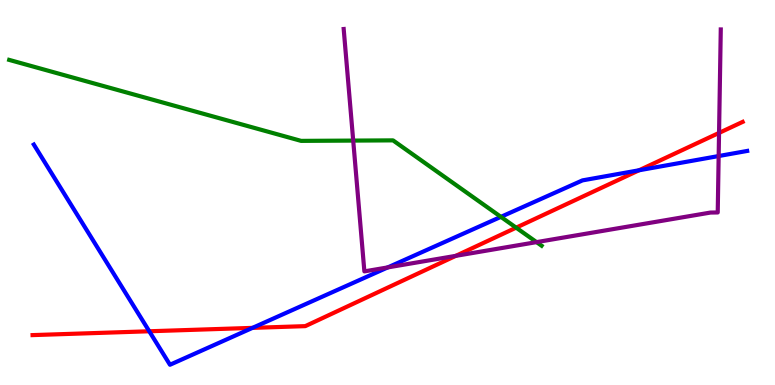[{'lines': ['blue', 'red'], 'intersections': [{'x': 1.93, 'y': 1.4}, {'x': 3.26, 'y': 1.48}, {'x': 8.25, 'y': 5.58}]}, {'lines': ['green', 'red'], 'intersections': [{'x': 6.66, 'y': 4.09}]}, {'lines': ['purple', 'red'], 'intersections': [{'x': 5.88, 'y': 3.35}, {'x': 9.28, 'y': 6.55}]}, {'lines': ['blue', 'green'], 'intersections': [{'x': 6.46, 'y': 4.37}]}, {'lines': ['blue', 'purple'], 'intersections': [{'x': 5.0, 'y': 3.05}, {'x': 9.27, 'y': 5.95}]}, {'lines': ['green', 'purple'], 'intersections': [{'x': 4.56, 'y': 6.35}, {'x': 6.92, 'y': 3.71}]}]